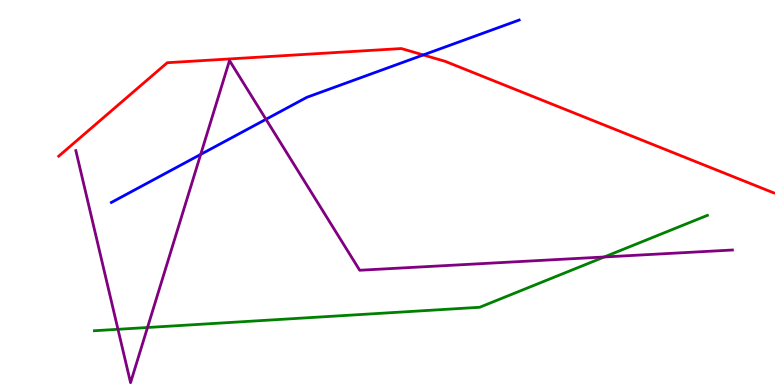[{'lines': ['blue', 'red'], 'intersections': [{'x': 5.46, 'y': 8.57}]}, {'lines': ['green', 'red'], 'intersections': []}, {'lines': ['purple', 'red'], 'intersections': []}, {'lines': ['blue', 'green'], 'intersections': []}, {'lines': ['blue', 'purple'], 'intersections': [{'x': 2.59, 'y': 5.99}, {'x': 3.43, 'y': 6.9}]}, {'lines': ['green', 'purple'], 'intersections': [{'x': 1.52, 'y': 1.45}, {'x': 1.9, 'y': 1.49}, {'x': 7.8, 'y': 3.33}]}]